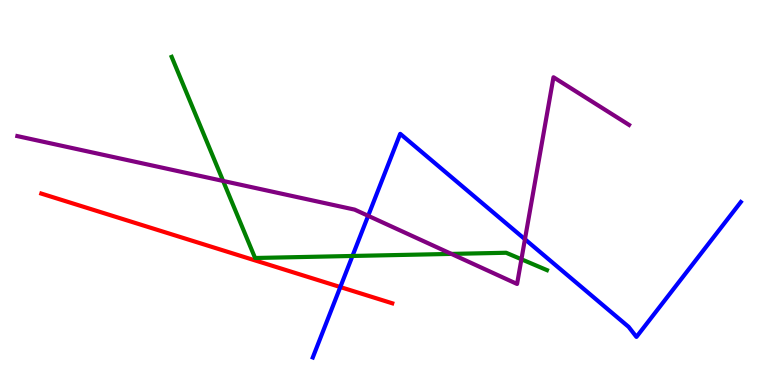[{'lines': ['blue', 'red'], 'intersections': [{'x': 4.39, 'y': 2.54}]}, {'lines': ['green', 'red'], 'intersections': []}, {'lines': ['purple', 'red'], 'intersections': []}, {'lines': ['blue', 'green'], 'intersections': [{'x': 4.55, 'y': 3.35}]}, {'lines': ['blue', 'purple'], 'intersections': [{'x': 4.75, 'y': 4.39}, {'x': 6.77, 'y': 3.79}]}, {'lines': ['green', 'purple'], 'intersections': [{'x': 2.88, 'y': 5.3}, {'x': 5.82, 'y': 3.41}, {'x': 6.73, 'y': 3.27}]}]